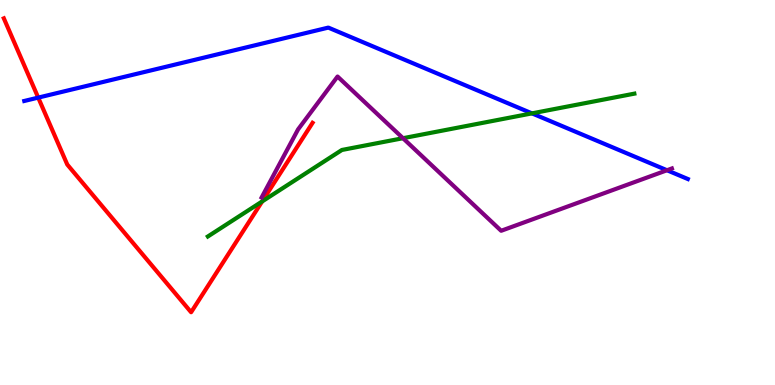[{'lines': ['blue', 'red'], 'intersections': [{'x': 0.493, 'y': 7.46}]}, {'lines': ['green', 'red'], 'intersections': [{'x': 3.38, 'y': 4.77}]}, {'lines': ['purple', 'red'], 'intersections': []}, {'lines': ['blue', 'green'], 'intersections': [{'x': 6.86, 'y': 7.06}]}, {'lines': ['blue', 'purple'], 'intersections': [{'x': 8.61, 'y': 5.58}]}, {'lines': ['green', 'purple'], 'intersections': [{'x': 5.2, 'y': 6.41}]}]